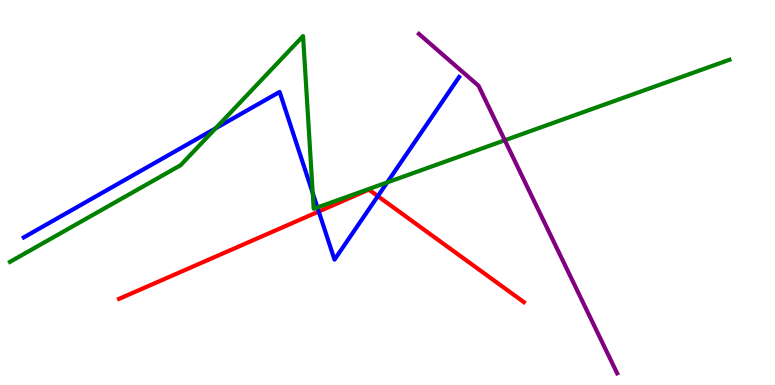[{'lines': ['blue', 'red'], 'intersections': [{'x': 4.11, 'y': 4.51}, {'x': 4.88, 'y': 4.91}]}, {'lines': ['green', 'red'], 'intersections': []}, {'lines': ['purple', 'red'], 'intersections': []}, {'lines': ['blue', 'green'], 'intersections': [{'x': 2.78, 'y': 6.67}, {'x': 4.04, 'y': 4.99}, {'x': 4.1, 'y': 4.61}, {'x': 5.0, 'y': 5.26}]}, {'lines': ['blue', 'purple'], 'intersections': []}, {'lines': ['green', 'purple'], 'intersections': [{'x': 6.51, 'y': 6.36}]}]